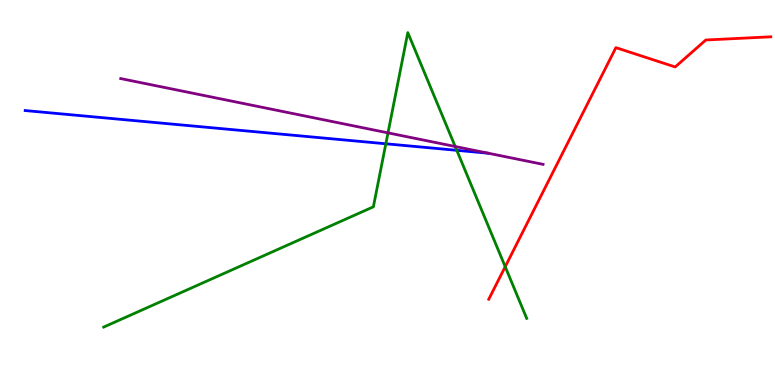[{'lines': ['blue', 'red'], 'intersections': []}, {'lines': ['green', 'red'], 'intersections': [{'x': 6.52, 'y': 3.07}]}, {'lines': ['purple', 'red'], 'intersections': []}, {'lines': ['blue', 'green'], 'intersections': [{'x': 4.98, 'y': 6.27}, {'x': 5.89, 'y': 6.1}]}, {'lines': ['blue', 'purple'], 'intersections': []}, {'lines': ['green', 'purple'], 'intersections': [{'x': 5.01, 'y': 6.55}, {'x': 5.87, 'y': 6.19}]}]